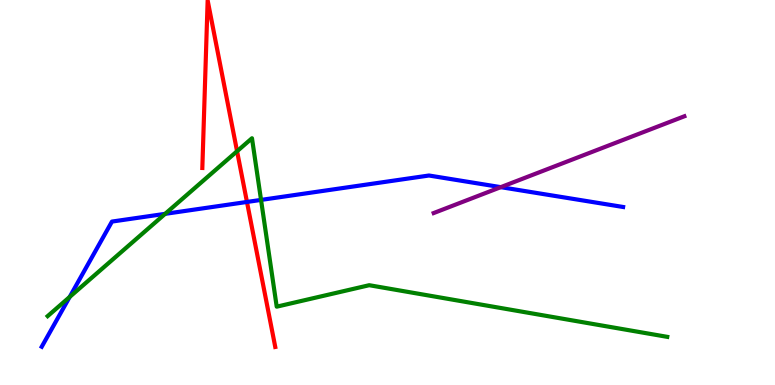[{'lines': ['blue', 'red'], 'intersections': [{'x': 3.19, 'y': 4.75}]}, {'lines': ['green', 'red'], 'intersections': [{'x': 3.06, 'y': 6.07}]}, {'lines': ['purple', 'red'], 'intersections': []}, {'lines': ['blue', 'green'], 'intersections': [{'x': 0.899, 'y': 2.29}, {'x': 2.13, 'y': 4.45}, {'x': 3.37, 'y': 4.81}]}, {'lines': ['blue', 'purple'], 'intersections': [{'x': 6.46, 'y': 5.14}]}, {'lines': ['green', 'purple'], 'intersections': []}]